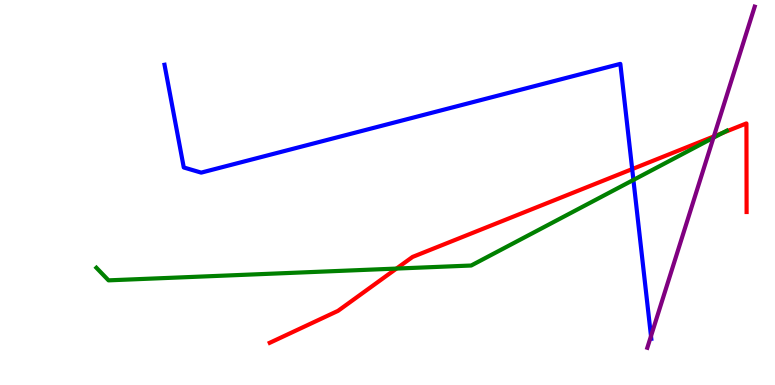[{'lines': ['blue', 'red'], 'intersections': [{'x': 8.16, 'y': 5.61}]}, {'lines': ['green', 'red'], 'intersections': [{'x': 5.12, 'y': 3.02}, {'x': 9.32, 'y': 6.54}]}, {'lines': ['purple', 'red'], 'intersections': [{'x': 9.21, 'y': 6.46}]}, {'lines': ['blue', 'green'], 'intersections': [{'x': 8.17, 'y': 5.33}]}, {'lines': ['blue', 'purple'], 'intersections': [{'x': 8.4, 'y': 1.27}]}, {'lines': ['green', 'purple'], 'intersections': [{'x': 9.21, 'y': 6.42}]}]